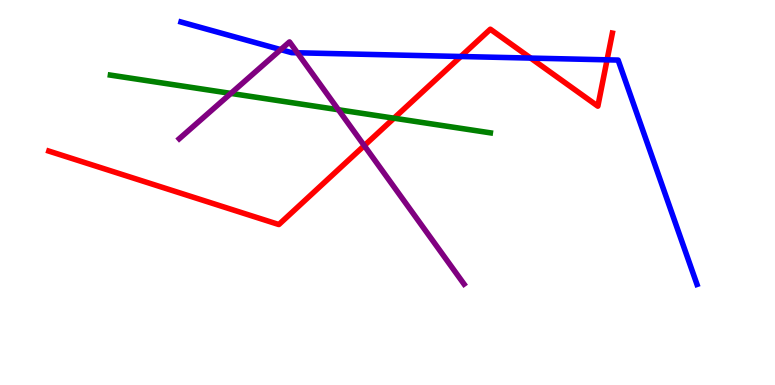[{'lines': ['blue', 'red'], 'intersections': [{'x': 5.95, 'y': 8.53}, {'x': 6.85, 'y': 8.49}, {'x': 7.83, 'y': 8.45}]}, {'lines': ['green', 'red'], 'intersections': [{'x': 5.08, 'y': 6.93}]}, {'lines': ['purple', 'red'], 'intersections': [{'x': 4.7, 'y': 6.22}]}, {'lines': ['blue', 'green'], 'intersections': []}, {'lines': ['blue', 'purple'], 'intersections': [{'x': 3.62, 'y': 8.71}, {'x': 3.84, 'y': 8.63}]}, {'lines': ['green', 'purple'], 'intersections': [{'x': 2.98, 'y': 7.57}, {'x': 4.37, 'y': 7.15}]}]